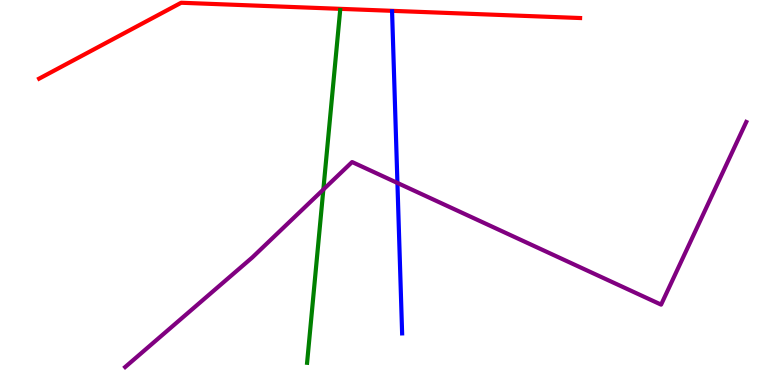[{'lines': ['blue', 'red'], 'intersections': []}, {'lines': ['green', 'red'], 'intersections': []}, {'lines': ['purple', 'red'], 'intersections': []}, {'lines': ['blue', 'green'], 'intersections': []}, {'lines': ['blue', 'purple'], 'intersections': [{'x': 5.13, 'y': 5.25}]}, {'lines': ['green', 'purple'], 'intersections': [{'x': 4.17, 'y': 5.08}]}]